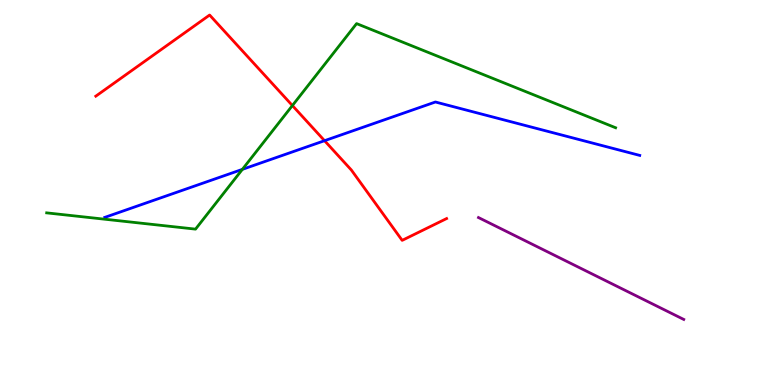[{'lines': ['blue', 'red'], 'intersections': [{'x': 4.19, 'y': 6.35}]}, {'lines': ['green', 'red'], 'intersections': [{'x': 3.77, 'y': 7.26}]}, {'lines': ['purple', 'red'], 'intersections': []}, {'lines': ['blue', 'green'], 'intersections': [{'x': 3.13, 'y': 5.6}]}, {'lines': ['blue', 'purple'], 'intersections': []}, {'lines': ['green', 'purple'], 'intersections': []}]